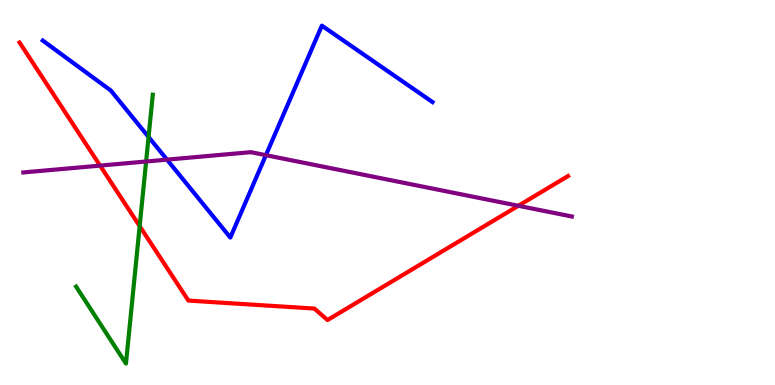[{'lines': ['blue', 'red'], 'intersections': []}, {'lines': ['green', 'red'], 'intersections': [{'x': 1.8, 'y': 4.13}]}, {'lines': ['purple', 'red'], 'intersections': [{'x': 1.29, 'y': 5.7}, {'x': 6.69, 'y': 4.66}]}, {'lines': ['blue', 'green'], 'intersections': [{'x': 1.92, 'y': 6.44}]}, {'lines': ['blue', 'purple'], 'intersections': [{'x': 2.15, 'y': 5.85}, {'x': 3.43, 'y': 5.97}]}, {'lines': ['green', 'purple'], 'intersections': [{'x': 1.89, 'y': 5.81}]}]